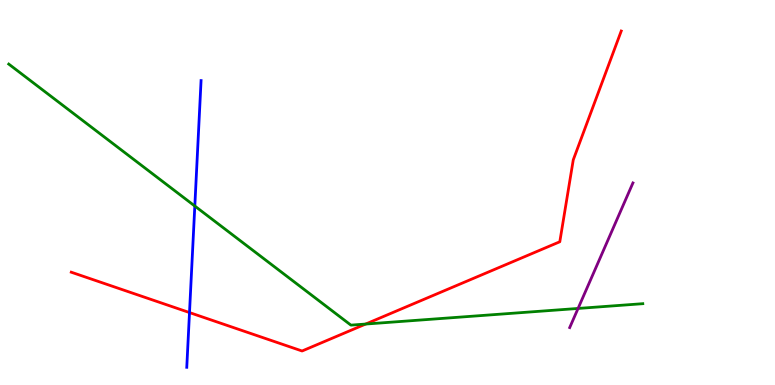[{'lines': ['blue', 'red'], 'intersections': [{'x': 2.45, 'y': 1.88}]}, {'lines': ['green', 'red'], 'intersections': [{'x': 4.72, 'y': 1.58}]}, {'lines': ['purple', 'red'], 'intersections': []}, {'lines': ['blue', 'green'], 'intersections': [{'x': 2.51, 'y': 4.65}]}, {'lines': ['blue', 'purple'], 'intersections': []}, {'lines': ['green', 'purple'], 'intersections': [{'x': 7.46, 'y': 1.99}]}]